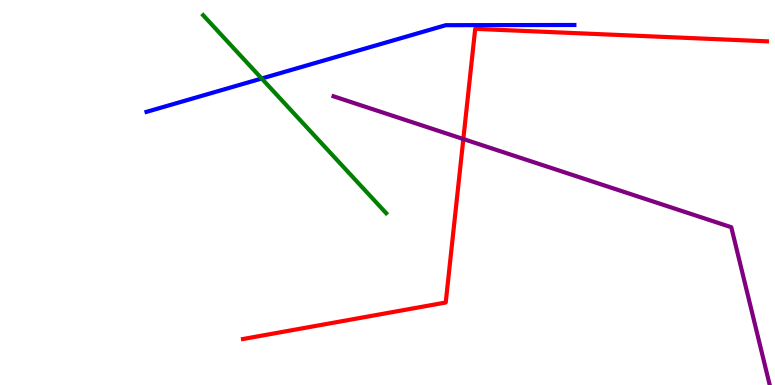[{'lines': ['blue', 'red'], 'intersections': []}, {'lines': ['green', 'red'], 'intersections': []}, {'lines': ['purple', 'red'], 'intersections': [{'x': 5.98, 'y': 6.39}]}, {'lines': ['blue', 'green'], 'intersections': [{'x': 3.38, 'y': 7.96}]}, {'lines': ['blue', 'purple'], 'intersections': []}, {'lines': ['green', 'purple'], 'intersections': []}]